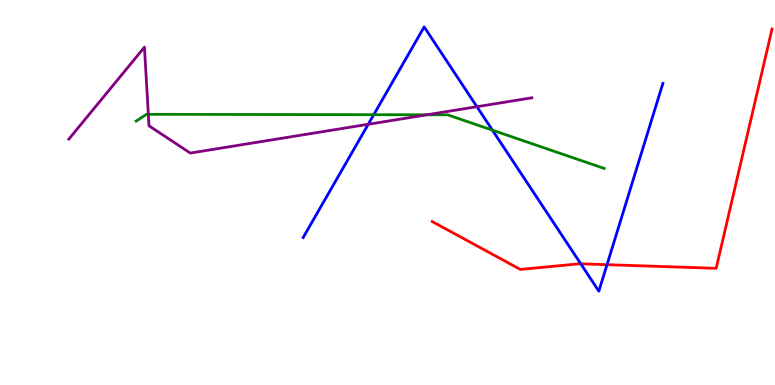[{'lines': ['blue', 'red'], 'intersections': [{'x': 7.49, 'y': 3.15}, {'x': 7.83, 'y': 3.13}]}, {'lines': ['green', 'red'], 'intersections': []}, {'lines': ['purple', 'red'], 'intersections': []}, {'lines': ['blue', 'green'], 'intersections': [{'x': 4.82, 'y': 7.02}, {'x': 6.35, 'y': 6.62}]}, {'lines': ['blue', 'purple'], 'intersections': [{'x': 4.75, 'y': 6.77}, {'x': 6.15, 'y': 7.23}]}, {'lines': ['green', 'purple'], 'intersections': [{'x': 1.91, 'y': 7.03}, {'x': 5.51, 'y': 7.02}]}]